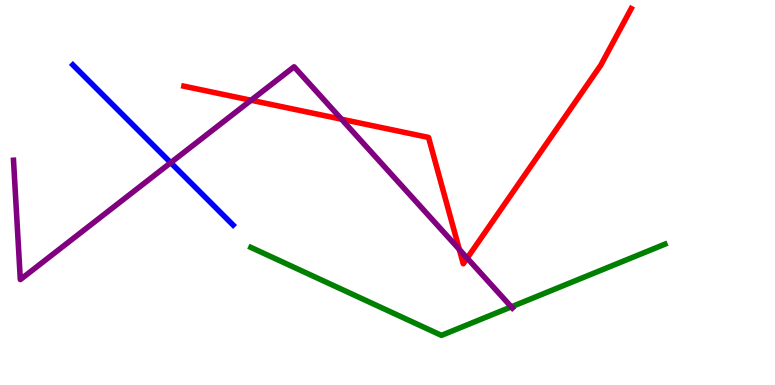[{'lines': ['blue', 'red'], 'intersections': []}, {'lines': ['green', 'red'], 'intersections': []}, {'lines': ['purple', 'red'], 'intersections': [{'x': 3.24, 'y': 7.4}, {'x': 4.41, 'y': 6.9}, {'x': 5.93, 'y': 3.52}, {'x': 6.03, 'y': 3.3}]}, {'lines': ['blue', 'green'], 'intersections': []}, {'lines': ['blue', 'purple'], 'intersections': [{'x': 2.2, 'y': 5.77}]}, {'lines': ['green', 'purple'], 'intersections': [{'x': 6.6, 'y': 2.03}]}]